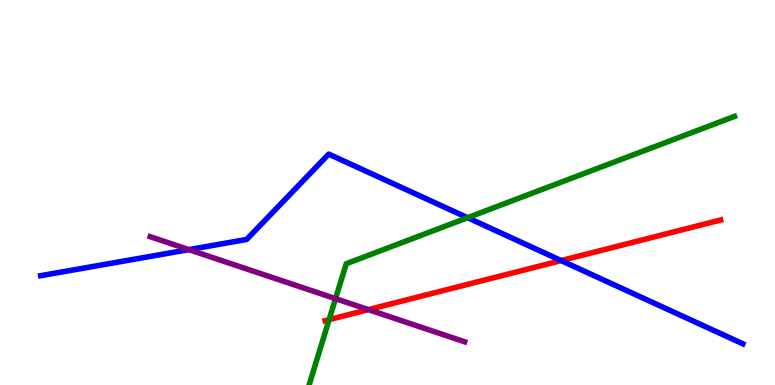[{'lines': ['blue', 'red'], 'intersections': [{'x': 7.24, 'y': 3.23}]}, {'lines': ['green', 'red'], 'intersections': [{'x': 4.25, 'y': 1.7}]}, {'lines': ['purple', 'red'], 'intersections': [{'x': 4.75, 'y': 1.96}]}, {'lines': ['blue', 'green'], 'intersections': [{'x': 6.03, 'y': 4.35}]}, {'lines': ['blue', 'purple'], 'intersections': [{'x': 2.44, 'y': 3.52}]}, {'lines': ['green', 'purple'], 'intersections': [{'x': 4.33, 'y': 2.24}]}]